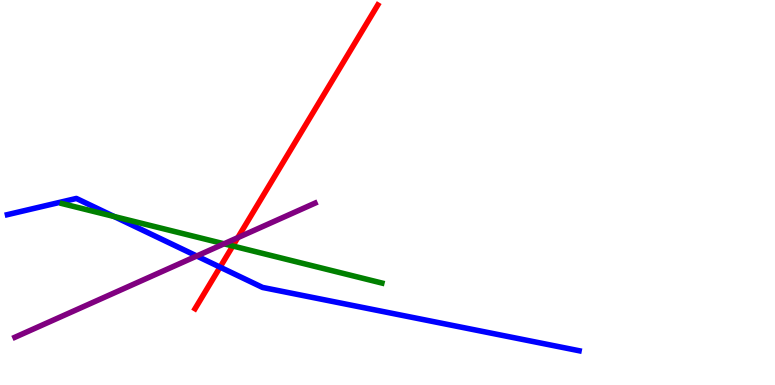[{'lines': ['blue', 'red'], 'intersections': [{'x': 2.84, 'y': 3.06}]}, {'lines': ['green', 'red'], 'intersections': [{'x': 3.0, 'y': 3.61}]}, {'lines': ['purple', 'red'], 'intersections': [{'x': 3.07, 'y': 3.83}]}, {'lines': ['blue', 'green'], 'intersections': [{'x': 1.47, 'y': 4.38}]}, {'lines': ['blue', 'purple'], 'intersections': [{'x': 2.54, 'y': 3.35}]}, {'lines': ['green', 'purple'], 'intersections': [{'x': 2.89, 'y': 3.67}]}]